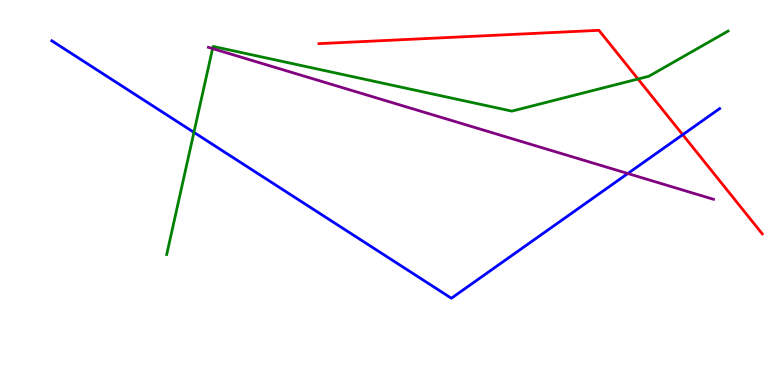[{'lines': ['blue', 'red'], 'intersections': [{'x': 8.81, 'y': 6.5}]}, {'lines': ['green', 'red'], 'intersections': [{'x': 8.23, 'y': 7.95}]}, {'lines': ['purple', 'red'], 'intersections': []}, {'lines': ['blue', 'green'], 'intersections': [{'x': 2.5, 'y': 6.56}]}, {'lines': ['blue', 'purple'], 'intersections': [{'x': 8.1, 'y': 5.49}]}, {'lines': ['green', 'purple'], 'intersections': [{'x': 2.74, 'y': 8.74}]}]